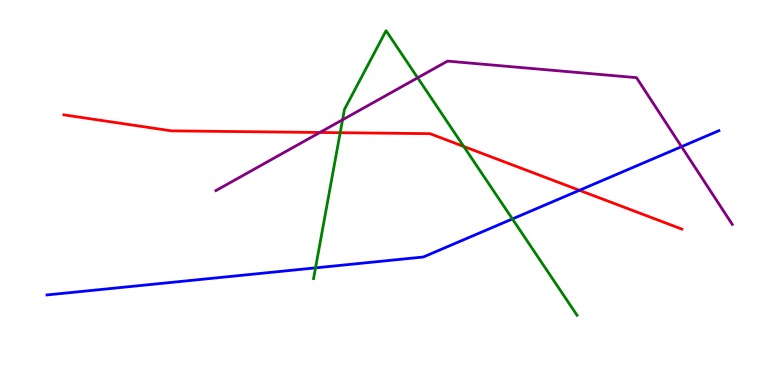[{'lines': ['blue', 'red'], 'intersections': [{'x': 7.48, 'y': 5.06}]}, {'lines': ['green', 'red'], 'intersections': [{'x': 4.39, 'y': 6.55}, {'x': 5.98, 'y': 6.2}]}, {'lines': ['purple', 'red'], 'intersections': [{'x': 4.13, 'y': 6.56}]}, {'lines': ['blue', 'green'], 'intersections': [{'x': 4.07, 'y': 3.04}, {'x': 6.61, 'y': 4.31}]}, {'lines': ['blue', 'purple'], 'intersections': [{'x': 8.79, 'y': 6.19}]}, {'lines': ['green', 'purple'], 'intersections': [{'x': 4.42, 'y': 6.89}, {'x': 5.39, 'y': 7.98}]}]